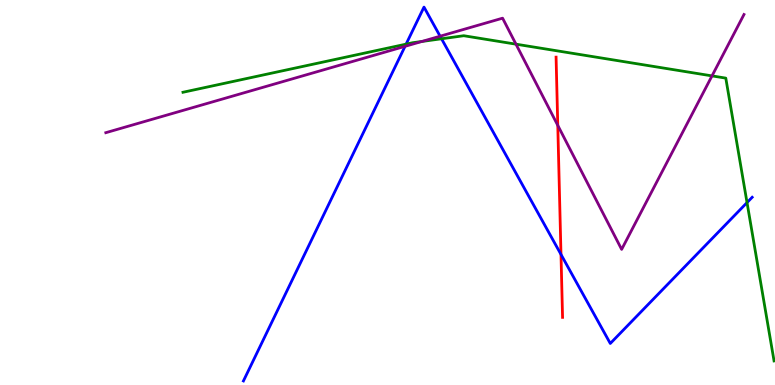[{'lines': ['blue', 'red'], 'intersections': [{'x': 7.24, 'y': 3.39}]}, {'lines': ['green', 'red'], 'intersections': []}, {'lines': ['purple', 'red'], 'intersections': [{'x': 7.2, 'y': 6.74}]}, {'lines': ['blue', 'green'], 'intersections': [{'x': 5.24, 'y': 8.85}, {'x': 5.7, 'y': 8.99}, {'x': 9.64, 'y': 4.74}]}, {'lines': ['blue', 'purple'], 'intersections': [{'x': 5.23, 'y': 8.8}, {'x': 5.68, 'y': 9.06}]}, {'lines': ['green', 'purple'], 'intersections': [{'x': 5.44, 'y': 8.92}, {'x': 6.66, 'y': 8.85}, {'x': 9.19, 'y': 8.03}]}]